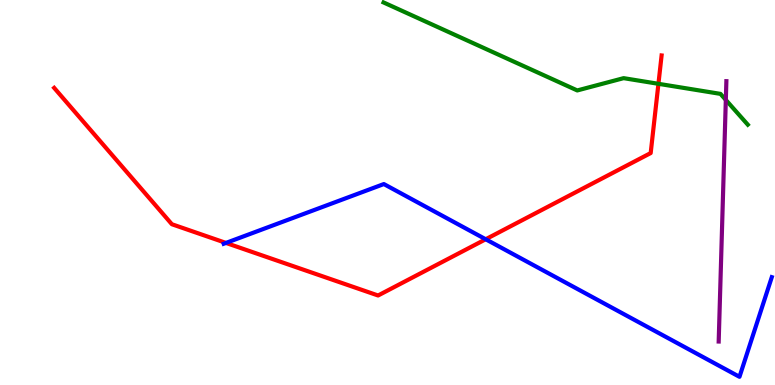[{'lines': ['blue', 'red'], 'intersections': [{'x': 2.92, 'y': 3.69}, {'x': 6.27, 'y': 3.79}]}, {'lines': ['green', 'red'], 'intersections': [{'x': 8.5, 'y': 7.82}]}, {'lines': ['purple', 'red'], 'intersections': []}, {'lines': ['blue', 'green'], 'intersections': []}, {'lines': ['blue', 'purple'], 'intersections': []}, {'lines': ['green', 'purple'], 'intersections': [{'x': 9.37, 'y': 7.4}]}]